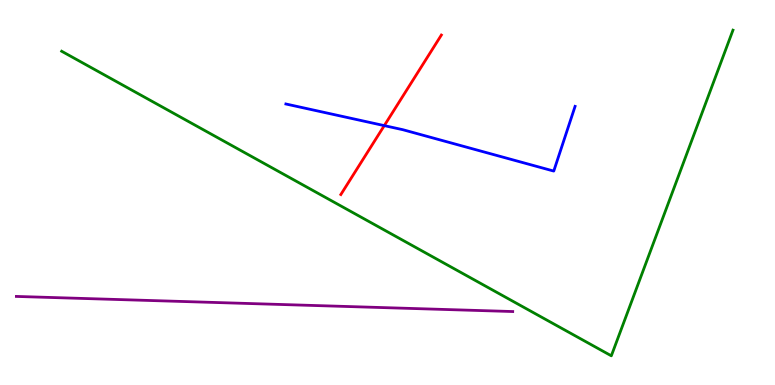[{'lines': ['blue', 'red'], 'intersections': [{'x': 4.96, 'y': 6.74}]}, {'lines': ['green', 'red'], 'intersections': []}, {'lines': ['purple', 'red'], 'intersections': []}, {'lines': ['blue', 'green'], 'intersections': []}, {'lines': ['blue', 'purple'], 'intersections': []}, {'lines': ['green', 'purple'], 'intersections': []}]